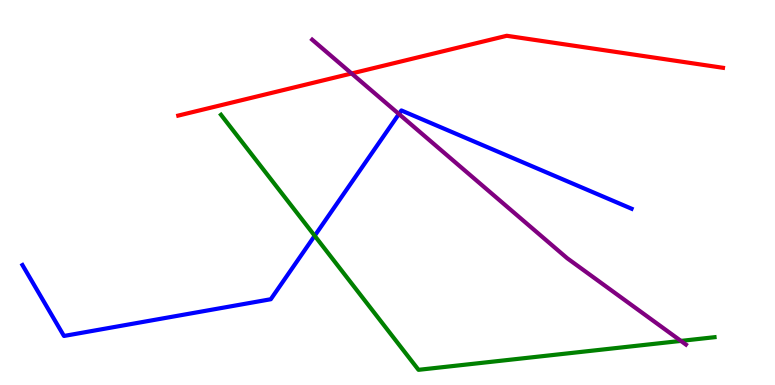[{'lines': ['blue', 'red'], 'intersections': []}, {'lines': ['green', 'red'], 'intersections': []}, {'lines': ['purple', 'red'], 'intersections': [{'x': 4.54, 'y': 8.09}]}, {'lines': ['blue', 'green'], 'intersections': [{'x': 4.06, 'y': 3.88}]}, {'lines': ['blue', 'purple'], 'intersections': [{'x': 5.15, 'y': 7.04}]}, {'lines': ['green', 'purple'], 'intersections': [{'x': 8.79, 'y': 1.15}]}]